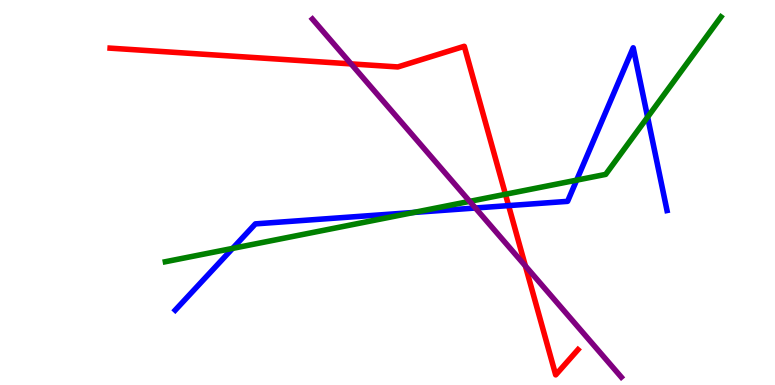[{'lines': ['blue', 'red'], 'intersections': [{'x': 6.56, 'y': 4.66}]}, {'lines': ['green', 'red'], 'intersections': [{'x': 6.52, 'y': 4.95}]}, {'lines': ['purple', 'red'], 'intersections': [{'x': 4.53, 'y': 8.34}, {'x': 6.78, 'y': 3.09}]}, {'lines': ['blue', 'green'], 'intersections': [{'x': 3.0, 'y': 3.55}, {'x': 5.34, 'y': 4.48}, {'x': 7.44, 'y': 5.32}, {'x': 8.36, 'y': 6.96}]}, {'lines': ['blue', 'purple'], 'intersections': [{'x': 6.13, 'y': 4.6}]}, {'lines': ['green', 'purple'], 'intersections': [{'x': 6.06, 'y': 4.77}]}]